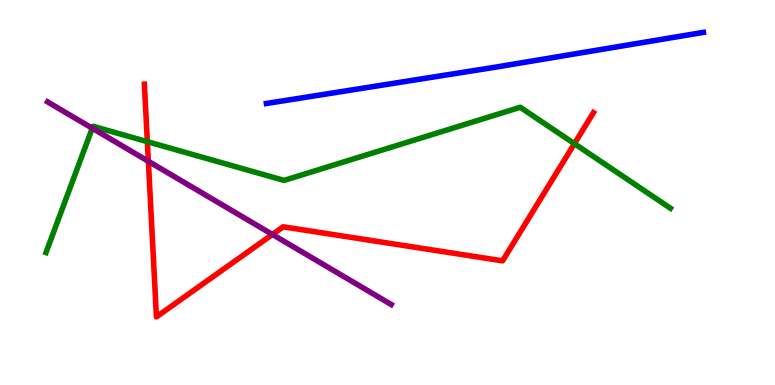[{'lines': ['blue', 'red'], 'intersections': []}, {'lines': ['green', 'red'], 'intersections': [{'x': 1.9, 'y': 6.32}, {'x': 7.41, 'y': 6.27}]}, {'lines': ['purple', 'red'], 'intersections': [{'x': 1.91, 'y': 5.81}, {'x': 3.52, 'y': 3.91}]}, {'lines': ['blue', 'green'], 'intersections': []}, {'lines': ['blue', 'purple'], 'intersections': []}, {'lines': ['green', 'purple'], 'intersections': [{'x': 1.19, 'y': 6.67}]}]